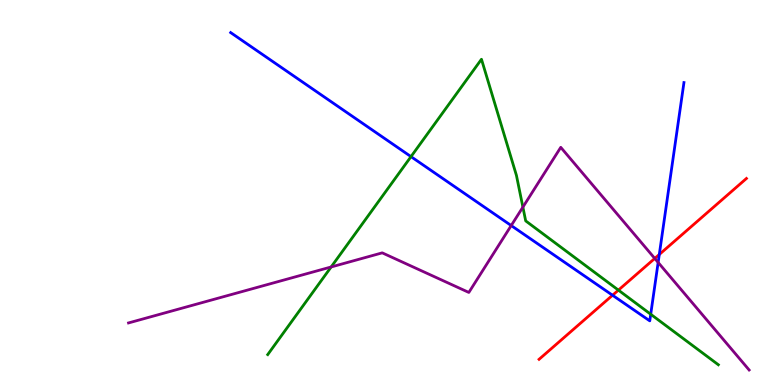[{'lines': ['blue', 'red'], 'intersections': [{'x': 7.9, 'y': 2.33}, {'x': 8.51, 'y': 3.39}]}, {'lines': ['green', 'red'], 'intersections': [{'x': 7.98, 'y': 2.46}]}, {'lines': ['purple', 'red'], 'intersections': [{'x': 8.45, 'y': 3.29}]}, {'lines': ['blue', 'green'], 'intersections': [{'x': 5.3, 'y': 5.93}, {'x': 8.4, 'y': 1.84}]}, {'lines': ['blue', 'purple'], 'intersections': [{'x': 6.6, 'y': 4.14}, {'x': 8.49, 'y': 3.18}]}, {'lines': ['green', 'purple'], 'intersections': [{'x': 4.27, 'y': 3.07}, {'x': 6.75, 'y': 4.62}]}]